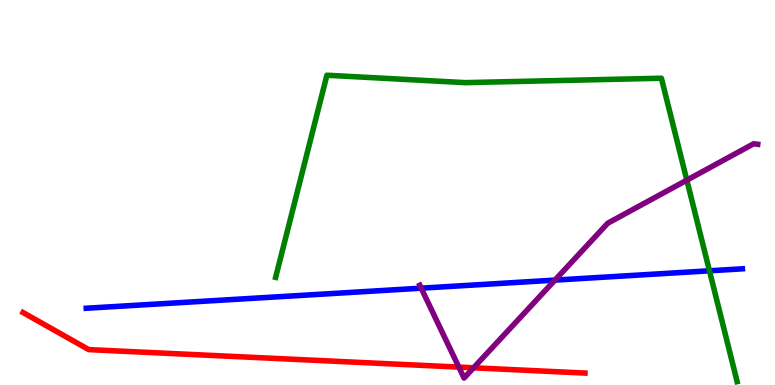[{'lines': ['blue', 'red'], 'intersections': []}, {'lines': ['green', 'red'], 'intersections': []}, {'lines': ['purple', 'red'], 'intersections': [{'x': 5.92, 'y': 0.465}, {'x': 6.11, 'y': 0.447}]}, {'lines': ['blue', 'green'], 'intersections': [{'x': 9.15, 'y': 2.97}]}, {'lines': ['blue', 'purple'], 'intersections': [{'x': 5.44, 'y': 2.51}, {'x': 7.16, 'y': 2.72}]}, {'lines': ['green', 'purple'], 'intersections': [{'x': 8.86, 'y': 5.32}]}]